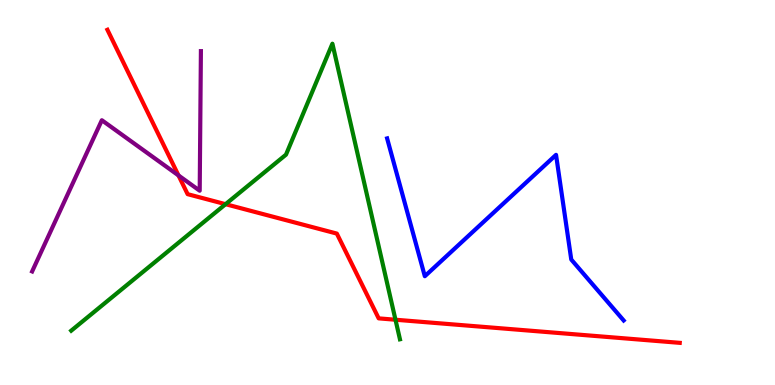[{'lines': ['blue', 'red'], 'intersections': []}, {'lines': ['green', 'red'], 'intersections': [{'x': 2.91, 'y': 4.7}, {'x': 5.1, 'y': 1.7}]}, {'lines': ['purple', 'red'], 'intersections': [{'x': 2.3, 'y': 5.44}]}, {'lines': ['blue', 'green'], 'intersections': []}, {'lines': ['blue', 'purple'], 'intersections': []}, {'lines': ['green', 'purple'], 'intersections': []}]